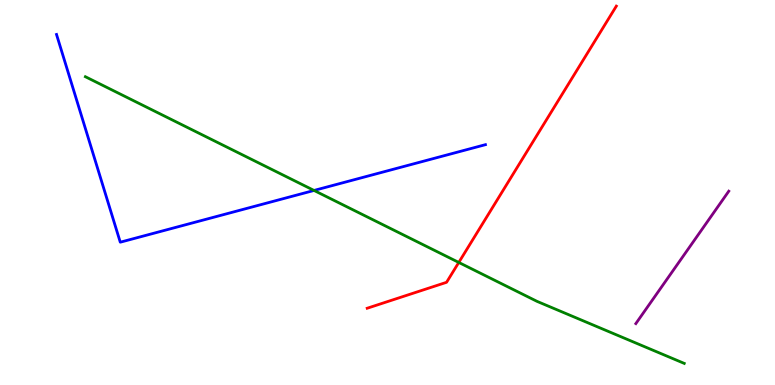[{'lines': ['blue', 'red'], 'intersections': []}, {'lines': ['green', 'red'], 'intersections': [{'x': 5.92, 'y': 3.18}]}, {'lines': ['purple', 'red'], 'intersections': []}, {'lines': ['blue', 'green'], 'intersections': [{'x': 4.05, 'y': 5.05}]}, {'lines': ['blue', 'purple'], 'intersections': []}, {'lines': ['green', 'purple'], 'intersections': []}]